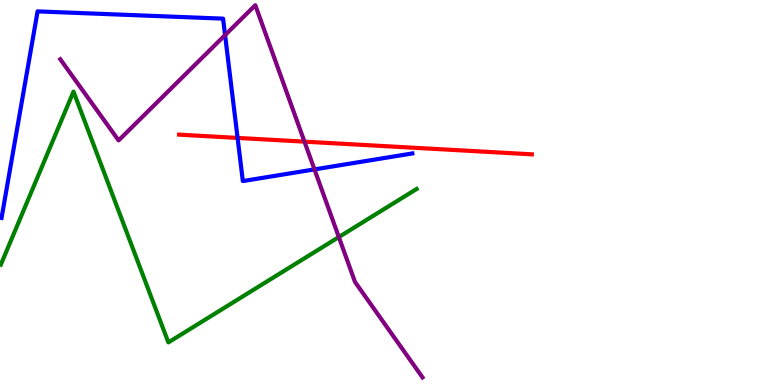[{'lines': ['blue', 'red'], 'intersections': [{'x': 3.07, 'y': 6.42}]}, {'lines': ['green', 'red'], 'intersections': []}, {'lines': ['purple', 'red'], 'intersections': [{'x': 3.93, 'y': 6.32}]}, {'lines': ['blue', 'green'], 'intersections': []}, {'lines': ['blue', 'purple'], 'intersections': [{'x': 2.9, 'y': 9.09}, {'x': 4.06, 'y': 5.6}]}, {'lines': ['green', 'purple'], 'intersections': [{'x': 4.37, 'y': 3.84}]}]